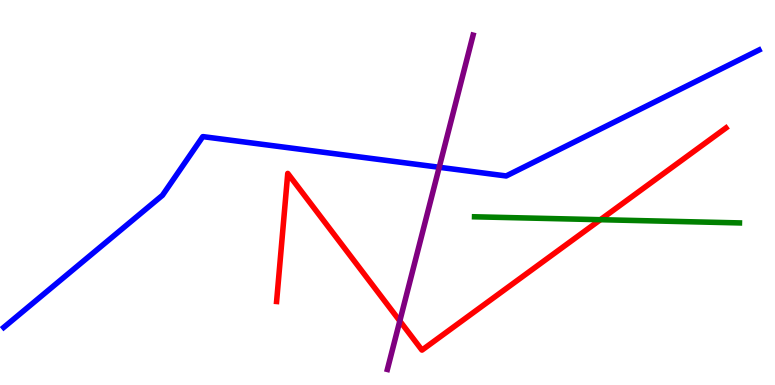[{'lines': ['blue', 'red'], 'intersections': []}, {'lines': ['green', 'red'], 'intersections': [{'x': 7.75, 'y': 4.29}]}, {'lines': ['purple', 'red'], 'intersections': [{'x': 5.16, 'y': 1.66}]}, {'lines': ['blue', 'green'], 'intersections': []}, {'lines': ['blue', 'purple'], 'intersections': [{'x': 5.67, 'y': 5.66}]}, {'lines': ['green', 'purple'], 'intersections': []}]